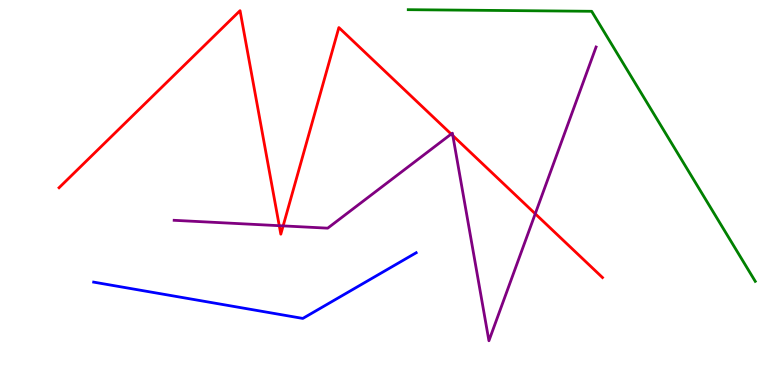[{'lines': ['blue', 'red'], 'intersections': []}, {'lines': ['green', 'red'], 'intersections': []}, {'lines': ['purple', 'red'], 'intersections': [{'x': 3.6, 'y': 4.14}, {'x': 3.65, 'y': 4.13}, {'x': 5.82, 'y': 6.52}, {'x': 5.84, 'y': 6.48}, {'x': 6.91, 'y': 4.45}]}, {'lines': ['blue', 'green'], 'intersections': []}, {'lines': ['blue', 'purple'], 'intersections': []}, {'lines': ['green', 'purple'], 'intersections': []}]